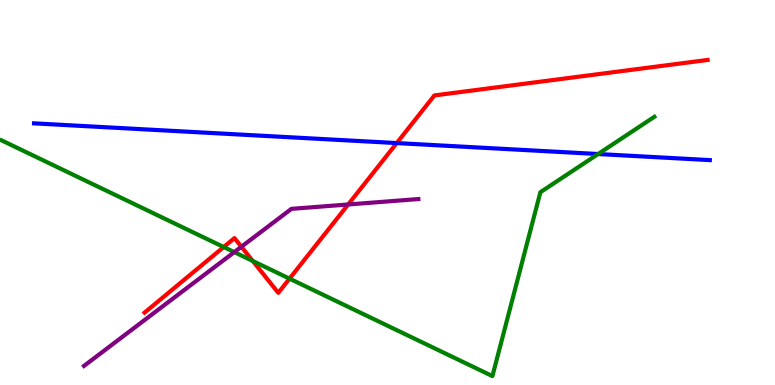[{'lines': ['blue', 'red'], 'intersections': [{'x': 5.12, 'y': 6.28}]}, {'lines': ['green', 'red'], 'intersections': [{'x': 2.89, 'y': 3.58}, {'x': 3.26, 'y': 3.22}, {'x': 3.74, 'y': 2.76}]}, {'lines': ['purple', 'red'], 'intersections': [{'x': 3.11, 'y': 3.59}, {'x': 4.49, 'y': 4.69}]}, {'lines': ['blue', 'green'], 'intersections': [{'x': 7.72, 'y': 6.0}]}, {'lines': ['blue', 'purple'], 'intersections': []}, {'lines': ['green', 'purple'], 'intersections': [{'x': 3.02, 'y': 3.45}]}]